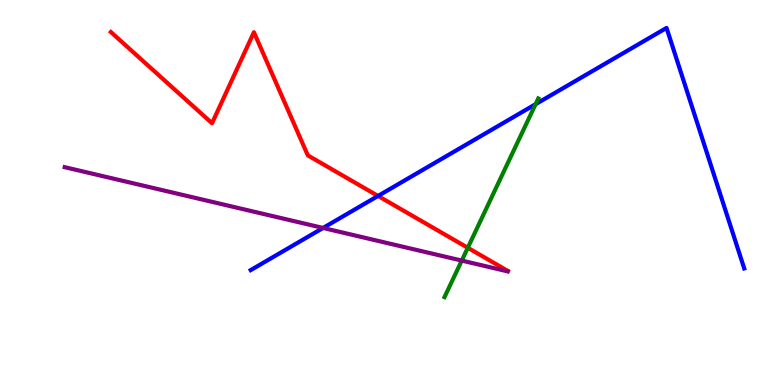[{'lines': ['blue', 'red'], 'intersections': [{'x': 4.88, 'y': 4.91}]}, {'lines': ['green', 'red'], 'intersections': [{'x': 6.04, 'y': 3.56}]}, {'lines': ['purple', 'red'], 'intersections': []}, {'lines': ['blue', 'green'], 'intersections': [{'x': 6.91, 'y': 7.29}]}, {'lines': ['blue', 'purple'], 'intersections': [{'x': 4.17, 'y': 4.08}]}, {'lines': ['green', 'purple'], 'intersections': [{'x': 5.96, 'y': 3.23}]}]